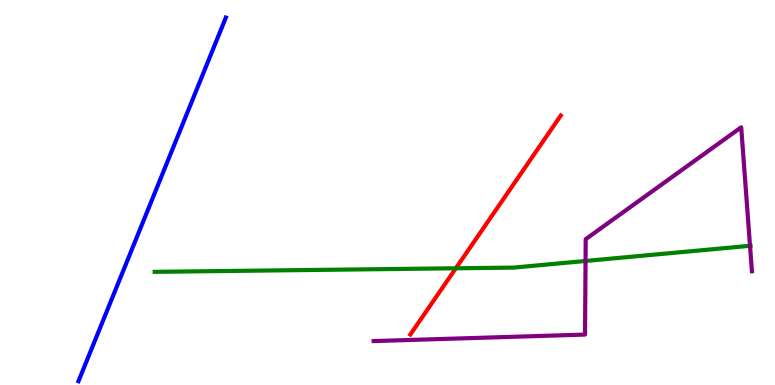[{'lines': ['blue', 'red'], 'intersections': []}, {'lines': ['green', 'red'], 'intersections': [{'x': 5.88, 'y': 3.03}]}, {'lines': ['purple', 'red'], 'intersections': []}, {'lines': ['blue', 'green'], 'intersections': []}, {'lines': ['blue', 'purple'], 'intersections': []}, {'lines': ['green', 'purple'], 'intersections': [{'x': 7.56, 'y': 3.22}, {'x': 9.68, 'y': 3.62}]}]